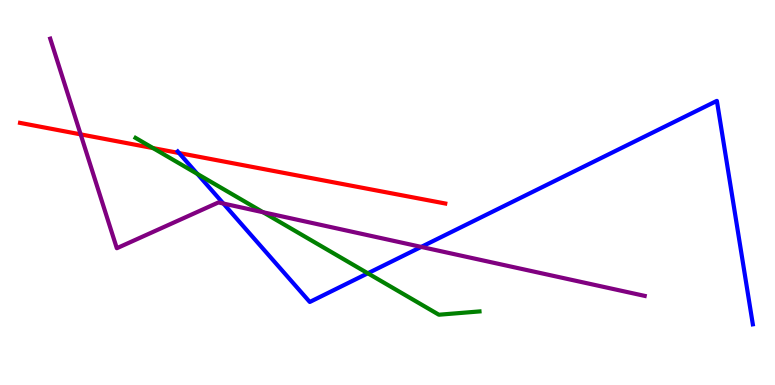[{'lines': ['blue', 'red'], 'intersections': [{'x': 2.31, 'y': 6.03}]}, {'lines': ['green', 'red'], 'intersections': [{'x': 1.97, 'y': 6.15}]}, {'lines': ['purple', 'red'], 'intersections': [{'x': 1.04, 'y': 6.51}]}, {'lines': ['blue', 'green'], 'intersections': [{'x': 2.55, 'y': 5.48}, {'x': 4.75, 'y': 2.9}]}, {'lines': ['blue', 'purple'], 'intersections': [{'x': 2.88, 'y': 4.71}, {'x': 5.44, 'y': 3.59}]}, {'lines': ['green', 'purple'], 'intersections': [{'x': 3.39, 'y': 4.49}]}]